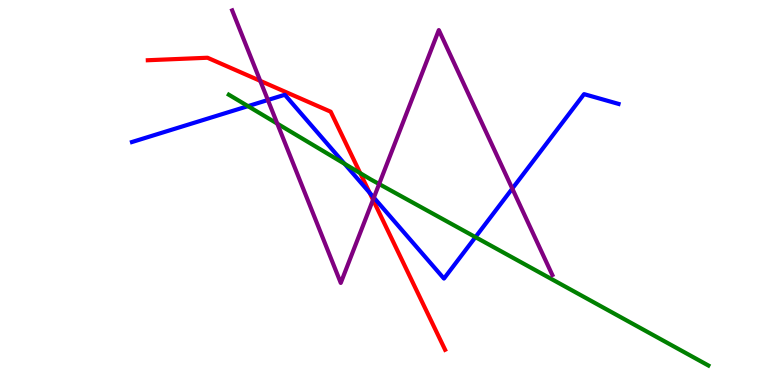[{'lines': ['blue', 'red'], 'intersections': [{'x': 4.77, 'y': 4.99}]}, {'lines': ['green', 'red'], 'intersections': [{'x': 4.65, 'y': 5.5}]}, {'lines': ['purple', 'red'], 'intersections': [{'x': 3.36, 'y': 7.9}, {'x': 4.81, 'y': 4.81}]}, {'lines': ['blue', 'green'], 'intersections': [{'x': 3.2, 'y': 7.24}, {'x': 4.45, 'y': 5.74}, {'x': 6.13, 'y': 3.84}]}, {'lines': ['blue', 'purple'], 'intersections': [{'x': 3.46, 'y': 7.4}, {'x': 4.82, 'y': 4.87}, {'x': 6.61, 'y': 5.1}]}, {'lines': ['green', 'purple'], 'intersections': [{'x': 3.58, 'y': 6.79}, {'x': 4.89, 'y': 5.22}]}]